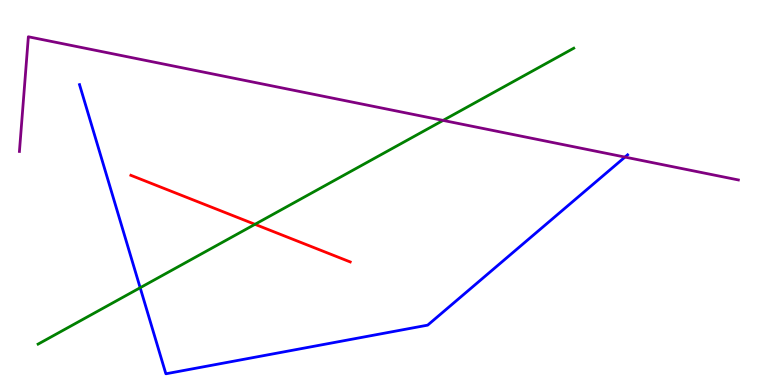[{'lines': ['blue', 'red'], 'intersections': []}, {'lines': ['green', 'red'], 'intersections': [{'x': 3.29, 'y': 4.17}]}, {'lines': ['purple', 'red'], 'intersections': []}, {'lines': ['blue', 'green'], 'intersections': [{'x': 1.81, 'y': 2.53}]}, {'lines': ['blue', 'purple'], 'intersections': [{'x': 8.06, 'y': 5.92}]}, {'lines': ['green', 'purple'], 'intersections': [{'x': 5.72, 'y': 6.87}]}]